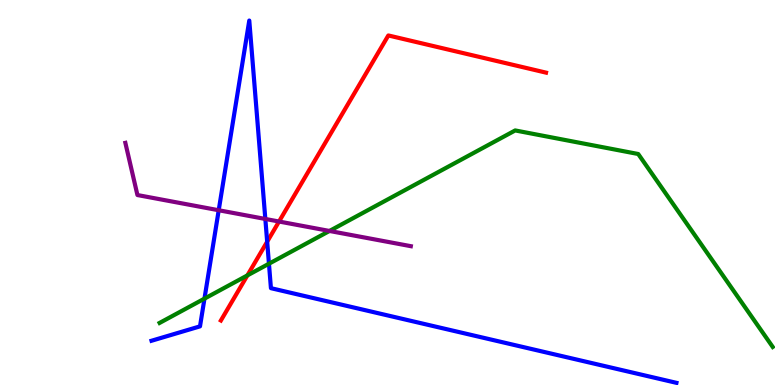[{'lines': ['blue', 'red'], 'intersections': [{'x': 3.45, 'y': 3.72}]}, {'lines': ['green', 'red'], 'intersections': [{'x': 3.19, 'y': 2.85}]}, {'lines': ['purple', 'red'], 'intersections': [{'x': 3.6, 'y': 4.25}]}, {'lines': ['blue', 'green'], 'intersections': [{'x': 2.64, 'y': 2.24}, {'x': 3.47, 'y': 3.15}]}, {'lines': ['blue', 'purple'], 'intersections': [{'x': 2.82, 'y': 4.54}, {'x': 3.42, 'y': 4.31}]}, {'lines': ['green', 'purple'], 'intersections': [{'x': 4.25, 'y': 4.0}]}]